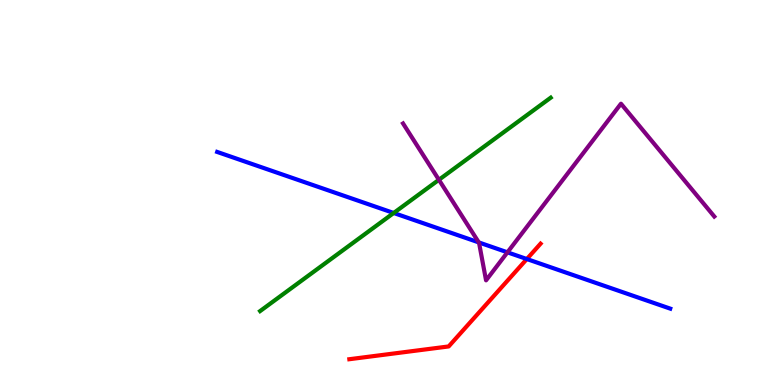[{'lines': ['blue', 'red'], 'intersections': [{'x': 6.8, 'y': 3.27}]}, {'lines': ['green', 'red'], 'intersections': []}, {'lines': ['purple', 'red'], 'intersections': []}, {'lines': ['blue', 'green'], 'intersections': [{'x': 5.08, 'y': 4.47}]}, {'lines': ['blue', 'purple'], 'intersections': [{'x': 6.18, 'y': 3.7}, {'x': 6.55, 'y': 3.45}]}, {'lines': ['green', 'purple'], 'intersections': [{'x': 5.66, 'y': 5.33}]}]